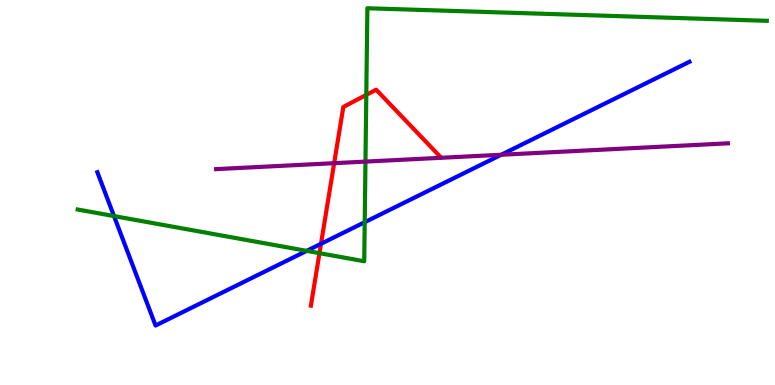[{'lines': ['blue', 'red'], 'intersections': [{'x': 4.14, 'y': 3.67}]}, {'lines': ['green', 'red'], 'intersections': [{'x': 4.12, 'y': 3.42}, {'x': 4.73, 'y': 7.54}]}, {'lines': ['purple', 'red'], 'intersections': [{'x': 4.31, 'y': 5.76}]}, {'lines': ['blue', 'green'], 'intersections': [{'x': 1.47, 'y': 4.39}, {'x': 3.96, 'y': 3.48}, {'x': 4.71, 'y': 4.23}]}, {'lines': ['blue', 'purple'], 'intersections': [{'x': 6.47, 'y': 5.98}]}, {'lines': ['green', 'purple'], 'intersections': [{'x': 4.72, 'y': 5.8}]}]